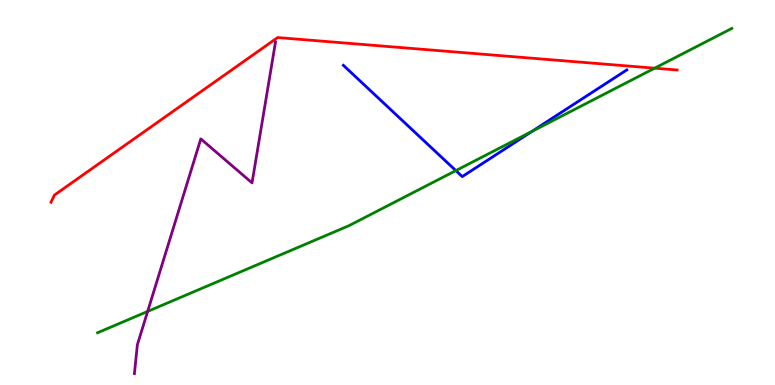[{'lines': ['blue', 'red'], 'intersections': []}, {'lines': ['green', 'red'], 'intersections': [{'x': 8.45, 'y': 8.23}]}, {'lines': ['purple', 'red'], 'intersections': []}, {'lines': ['blue', 'green'], 'intersections': [{'x': 5.88, 'y': 5.57}, {'x': 6.86, 'y': 6.59}]}, {'lines': ['blue', 'purple'], 'intersections': []}, {'lines': ['green', 'purple'], 'intersections': [{'x': 1.91, 'y': 1.91}]}]